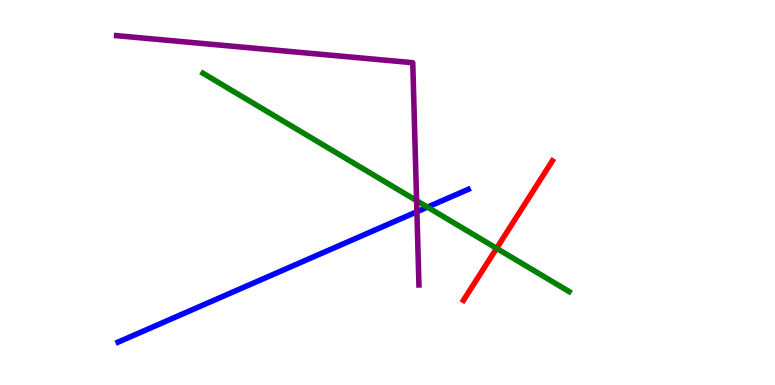[{'lines': ['blue', 'red'], 'intersections': []}, {'lines': ['green', 'red'], 'intersections': [{'x': 6.41, 'y': 3.55}]}, {'lines': ['purple', 'red'], 'intersections': []}, {'lines': ['blue', 'green'], 'intersections': [{'x': 5.52, 'y': 4.62}]}, {'lines': ['blue', 'purple'], 'intersections': [{'x': 5.38, 'y': 4.5}]}, {'lines': ['green', 'purple'], 'intersections': [{'x': 5.38, 'y': 4.79}]}]